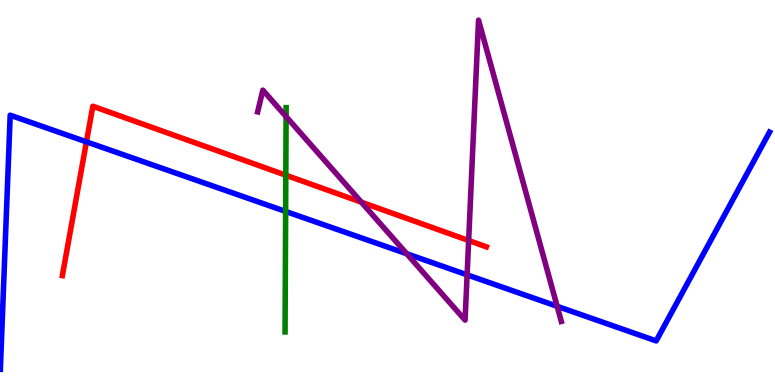[{'lines': ['blue', 'red'], 'intersections': [{'x': 1.12, 'y': 6.32}]}, {'lines': ['green', 'red'], 'intersections': [{'x': 3.69, 'y': 5.45}]}, {'lines': ['purple', 'red'], 'intersections': [{'x': 4.66, 'y': 4.75}, {'x': 6.05, 'y': 3.75}]}, {'lines': ['blue', 'green'], 'intersections': [{'x': 3.69, 'y': 4.51}]}, {'lines': ['blue', 'purple'], 'intersections': [{'x': 5.25, 'y': 3.41}, {'x': 6.03, 'y': 2.86}, {'x': 7.19, 'y': 2.04}]}, {'lines': ['green', 'purple'], 'intersections': [{'x': 3.69, 'y': 6.97}]}]